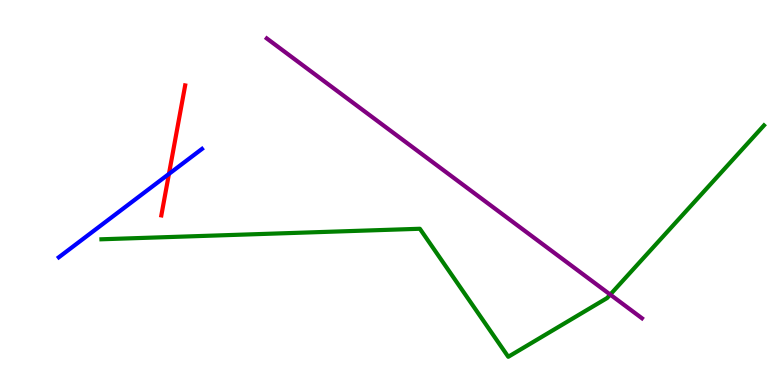[{'lines': ['blue', 'red'], 'intersections': [{'x': 2.18, 'y': 5.48}]}, {'lines': ['green', 'red'], 'intersections': []}, {'lines': ['purple', 'red'], 'intersections': []}, {'lines': ['blue', 'green'], 'intersections': []}, {'lines': ['blue', 'purple'], 'intersections': []}, {'lines': ['green', 'purple'], 'intersections': [{'x': 7.87, 'y': 2.35}]}]